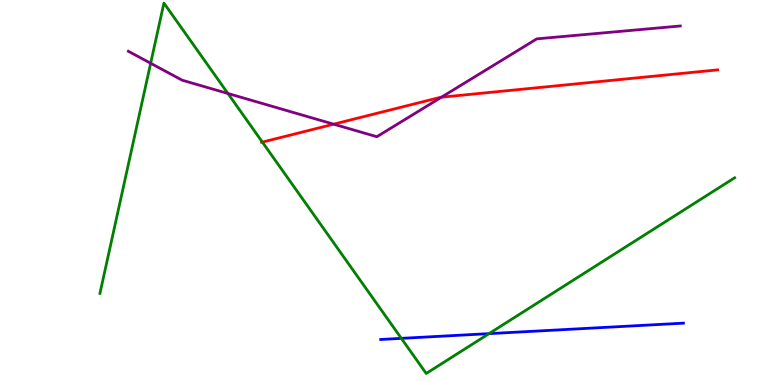[{'lines': ['blue', 'red'], 'intersections': []}, {'lines': ['green', 'red'], 'intersections': [{'x': 3.39, 'y': 6.31}]}, {'lines': ['purple', 'red'], 'intersections': [{'x': 4.31, 'y': 6.77}, {'x': 5.7, 'y': 7.48}]}, {'lines': ['blue', 'green'], 'intersections': [{'x': 5.18, 'y': 1.21}, {'x': 6.31, 'y': 1.33}]}, {'lines': ['blue', 'purple'], 'intersections': []}, {'lines': ['green', 'purple'], 'intersections': [{'x': 1.94, 'y': 8.36}, {'x': 2.94, 'y': 7.57}]}]